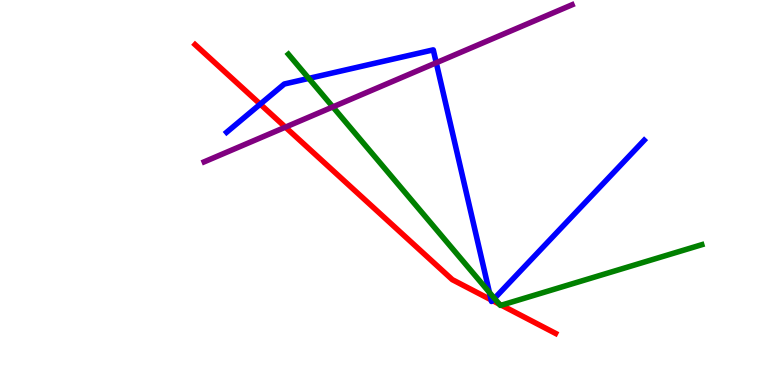[{'lines': ['blue', 'red'], 'intersections': [{'x': 3.36, 'y': 7.29}, {'x': 6.34, 'y': 2.21}, {'x': 6.35, 'y': 2.19}]}, {'lines': ['green', 'red'], 'intersections': [{'x': 6.44, 'y': 2.1}, {'x': 6.47, 'y': 2.07}]}, {'lines': ['purple', 'red'], 'intersections': [{'x': 3.68, 'y': 6.7}]}, {'lines': ['blue', 'green'], 'intersections': [{'x': 3.98, 'y': 7.96}, {'x': 6.32, 'y': 2.4}, {'x': 6.38, 'y': 2.25}]}, {'lines': ['blue', 'purple'], 'intersections': [{'x': 5.63, 'y': 8.37}]}, {'lines': ['green', 'purple'], 'intersections': [{'x': 4.29, 'y': 7.22}]}]